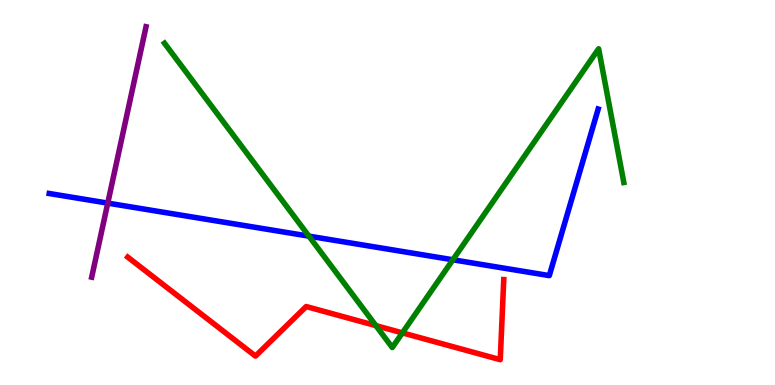[{'lines': ['blue', 'red'], 'intersections': []}, {'lines': ['green', 'red'], 'intersections': [{'x': 4.85, 'y': 1.54}, {'x': 5.19, 'y': 1.35}]}, {'lines': ['purple', 'red'], 'intersections': []}, {'lines': ['blue', 'green'], 'intersections': [{'x': 3.99, 'y': 3.87}, {'x': 5.84, 'y': 3.25}]}, {'lines': ['blue', 'purple'], 'intersections': [{'x': 1.39, 'y': 4.72}]}, {'lines': ['green', 'purple'], 'intersections': []}]